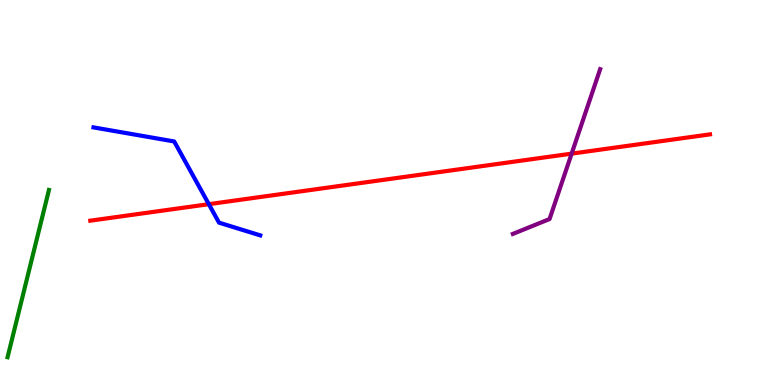[{'lines': ['blue', 'red'], 'intersections': [{'x': 2.69, 'y': 4.7}]}, {'lines': ['green', 'red'], 'intersections': []}, {'lines': ['purple', 'red'], 'intersections': [{'x': 7.38, 'y': 6.01}]}, {'lines': ['blue', 'green'], 'intersections': []}, {'lines': ['blue', 'purple'], 'intersections': []}, {'lines': ['green', 'purple'], 'intersections': []}]